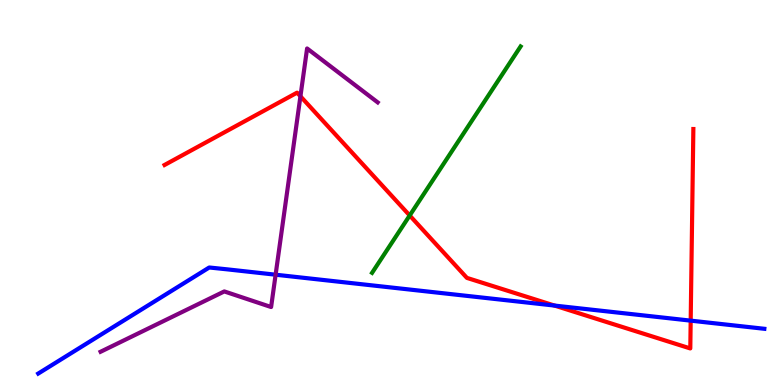[{'lines': ['blue', 'red'], 'intersections': [{'x': 7.16, 'y': 2.06}, {'x': 8.91, 'y': 1.67}]}, {'lines': ['green', 'red'], 'intersections': [{'x': 5.29, 'y': 4.4}]}, {'lines': ['purple', 'red'], 'intersections': [{'x': 3.88, 'y': 7.5}]}, {'lines': ['blue', 'green'], 'intersections': []}, {'lines': ['blue', 'purple'], 'intersections': [{'x': 3.56, 'y': 2.86}]}, {'lines': ['green', 'purple'], 'intersections': []}]